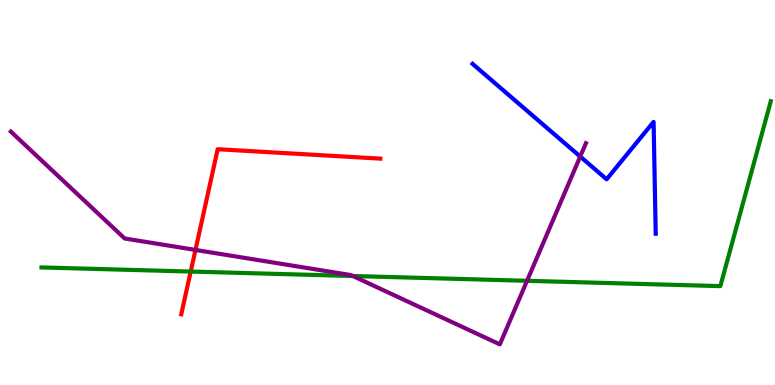[{'lines': ['blue', 'red'], 'intersections': []}, {'lines': ['green', 'red'], 'intersections': [{'x': 2.46, 'y': 2.95}]}, {'lines': ['purple', 'red'], 'intersections': [{'x': 2.52, 'y': 3.51}]}, {'lines': ['blue', 'green'], 'intersections': []}, {'lines': ['blue', 'purple'], 'intersections': [{'x': 7.49, 'y': 5.93}]}, {'lines': ['green', 'purple'], 'intersections': [{'x': 4.55, 'y': 2.83}, {'x': 6.8, 'y': 2.71}]}]